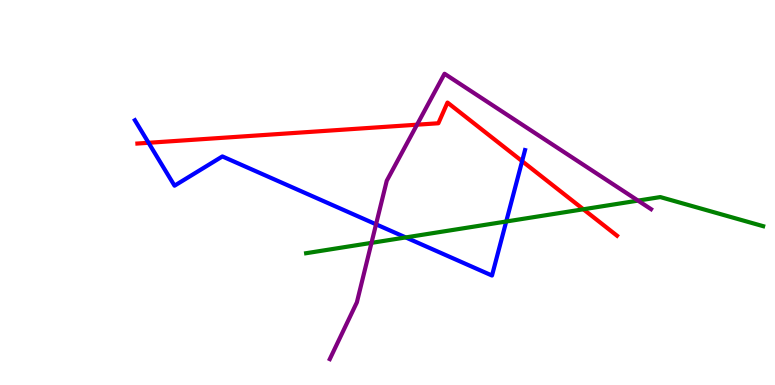[{'lines': ['blue', 'red'], 'intersections': [{'x': 1.92, 'y': 6.29}, {'x': 6.74, 'y': 5.81}]}, {'lines': ['green', 'red'], 'intersections': [{'x': 7.53, 'y': 4.56}]}, {'lines': ['purple', 'red'], 'intersections': [{'x': 5.38, 'y': 6.76}]}, {'lines': ['blue', 'green'], 'intersections': [{'x': 5.24, 'y': 3.83}, {'x': 6.53, 'y': 4.25}]}, {'lines': ['blue', 'purple'], 'intersections': [{'x': 4.85, 'y': 4.17}]}, {'lines': ['green', 'purple'], 'intersections': [{'x': 4.79, 'y': 3.69}, {'x': 8.23, 'y': 4.79}]}]